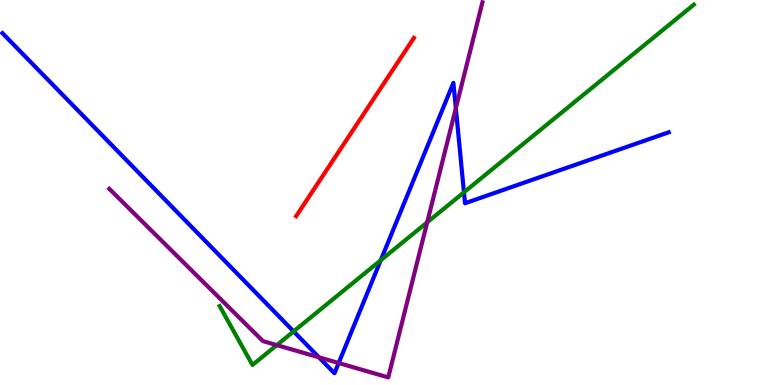[{'lines': ['blue', 'red'], 'intersections': []}, {'lines': ['green', 'red'], 'intersections': []}, {'lines': ['purple', 'red'], 'intersections': []}, {'lines': ['blue', 'green'], 'intersections': [{'x': 3.79, 'y': 1.39}, {'x': 4.91, 'y': 3.24}, {'x': 5.99, 'y': 5.0}]}, {'lines': ['blue', 'purple'], 'intersections': [{'x': 4.12, 'y': 0.719}, {'x': 4.37, 'y': 0.571}, {'x': 5.88, 'y': 7.19}]}, {'lines': ['green', 'purple'], 'intersections': [{'x': 3.57, 'y': 1.04}, {'x': 5.51, 'y': 4.22}]}]